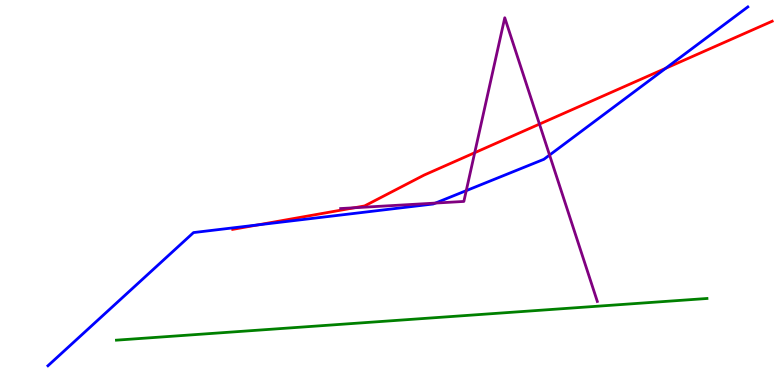[{'lines': ['blue', 'red'], 'intersections': [{'x': 3.33, 'y': 4.16}, {'x': 8.59, 'y': 8.23}]}, {'lines': ['green', 'red'], 'intersections': []}, {'lines': ['purple', 'red'], 'intersections': [{'x': 4.57, 'y': 4.6}, {'x': 6.13, 'y': 6.03}, {'x': 6.96, 'y': 6.78}]}, {'lines': ['blue', 'green'], 'intersections': []}, {'lines': ['blue', 'purple'], 'intersections': [{'x': 5.62, 'y': 4.73}, {'x': 6.02, 'y': 5.05}, {'x': 7.09, 'y': 5.97}]}, {'lines': ['green', 'purple'], 'intersections': []}]